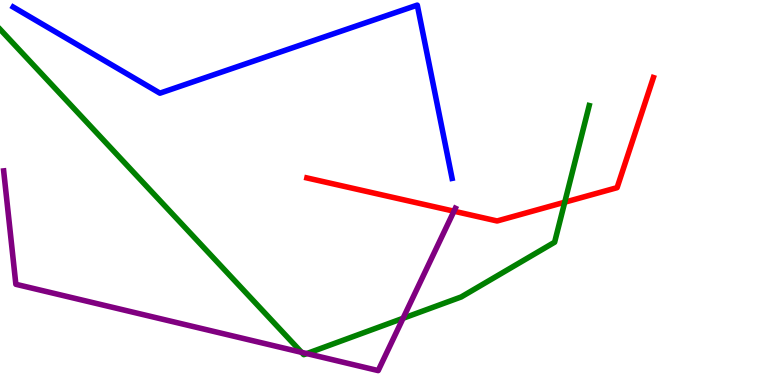[{'lines': ['blue', 'red'], 'intersections': []}, {'lines': ['green', 'red'], 'intersections': [{'x': 7.29, 'y': 4.75}]}, {'lines': ['purple', 'red'], 'intersections': [{'x': 5.86, 'y': 4.51}]}, {'lines': ['blue', 'green'], 'intersections': []}, {'lines': ['blue', 'purple'], 'intersections': []}, {'lines': ['green', 'purple'], 'intersections': [{'x': 3.89, 'y': 0.848}, {'x': 3.96, 'y': 0.816}, {'x': 5.2, 'y': 1.73}]}]